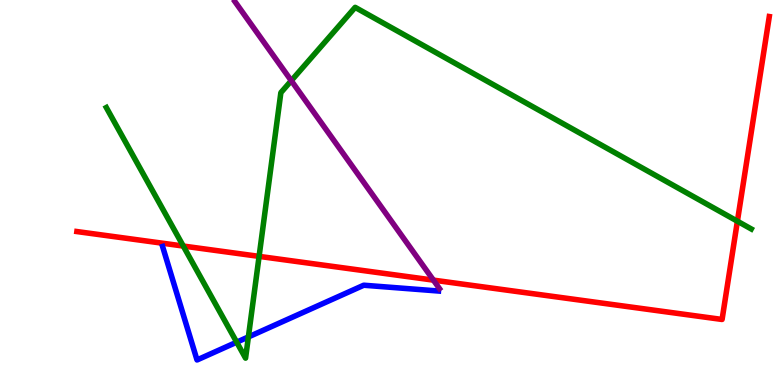[{'lines': ['blue', 'red'], 'intersections': []}, {'lines': ['green', 'red'], 'intersections': [{'x': 2.36, 'y': 3.61}, {'x': 3.34, 'y': 3.34}, {'x': 9.51, 'y': 4.25}]}, {'lines': ['purple', 'red'], 'intersections': [{'x': 5.59, 'y': 2.72}]}, {'lines': ['blue', 'green'], 'intersections': [{'x': 3.05, 'y': 1.11}, {'x': 3.2, 'y': 1.25}]}, {'lines': ['blue', 'purple'], 'intersections': []}, {'lines': ['green', 'purple'], 'intersections': [{'x': 3.76, 'y': 7.9}]}]